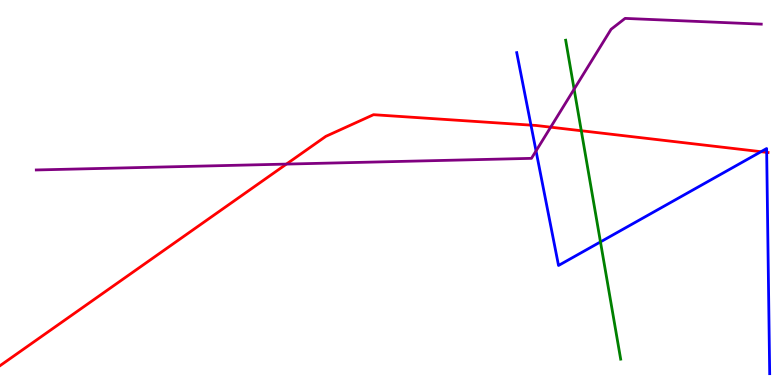[{'lines': ['blue', 'red'], 'intersections': [{'x': 6.85, 'y': 6.75}, {'x': 9.82, 'y': 6.06}, {'x': 9.89, 'y': 6.04}]}, {'lines': ['green', 'red'], 'intersections': [{'x': 7.5, 'y': 6.6}]}, {'lines': ['purple', 'red'], 'intersections': [{'x': 3.7, 'y': 5.74}, {'x': 7.11, 'y': 6.7}]}, {'lines': ['blue', 'green'], 'intersections': [{'x': 7.75, 'y': 3.72}]}, {'lines': ['blue', 'purple'], 'intersections': [{'x': 6.92, 'y': 6.08}]}, {'lines': ['green', 'purple'], 'intersections': [{'x': 7.41, 'y': 7.68}]}]